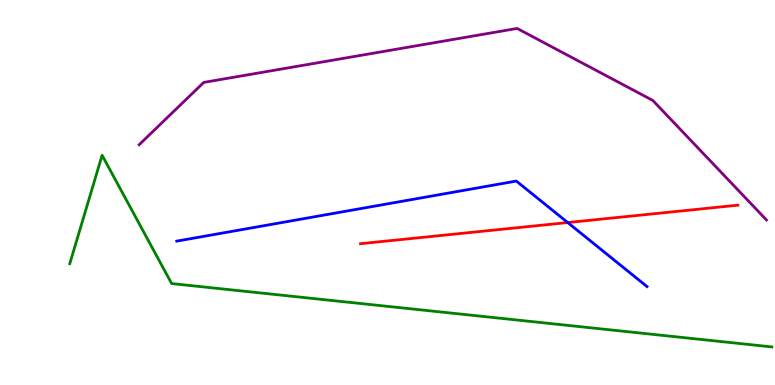[{'lines': ['blue', 'red'], 'intersections': [{'x': 7.33, 'y': 4.22}]}, {'lines': ['green', 'red'], 'intersections': []}, {'lines': ['purple', 'red'], 'intersections': []}, {'lines': ['blue', 'green'], 'intersections': []}, {'lines': ['blue', 'purple'], 'intersections': []}, {'lines': ['green', 'purple'], 'intersections': []}]